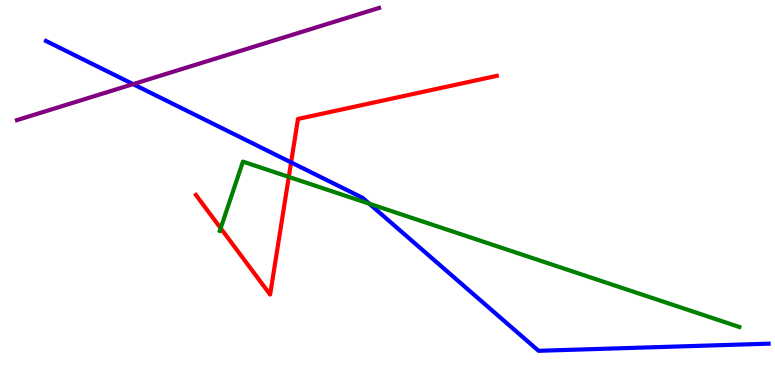[{'lines': ['blue', 'red'], 'intersections': [{'x': 3.76, 'y': 5.78}]}, {'lines': ['green', 'red'], 'intersections': [{'x': 2.85, 'y': 4.07}, {'x': 3.73, 'y': 5.41}]}, {'lines': ['purple', 'red'], 'intersections': []}, {'lines': ['blue', 'green'], 'intersections': [{'x': 4.76, 'y': 4.71}]}, {'lines': ['blue', 'purple'], 'intersections': [{'x': 1.72, 'y': 7.81}]}, {'lines': ['green', 'purple'], 'intersections': []}]